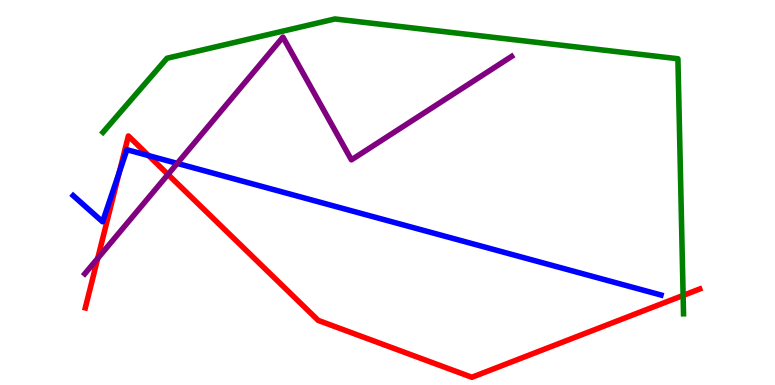[{'lines': ['blue', 'red'], 'intersections': [{'x': 1.54, 'y': 5.53}, {'x': 1.92, 'y': 5.96}]}, {'lines': ['green', 'red'], 'intersections': [{'x': 8.81, 'y': 2.33}]}, {'lines': ['purple', 'red'], 'intersections': [{'x': 1.26, 'y': 3.29}, {'x': 2.17, 'y': 5.47}]}, {'lines': ['blue', 'green'], 'intersections': []}, {'lines': ['blue', 'purple'], 'intersections': [{'x': 2.29, 'y': 5.76}]}, {'lines': ['green', 'purple'], 'intersections': []}]